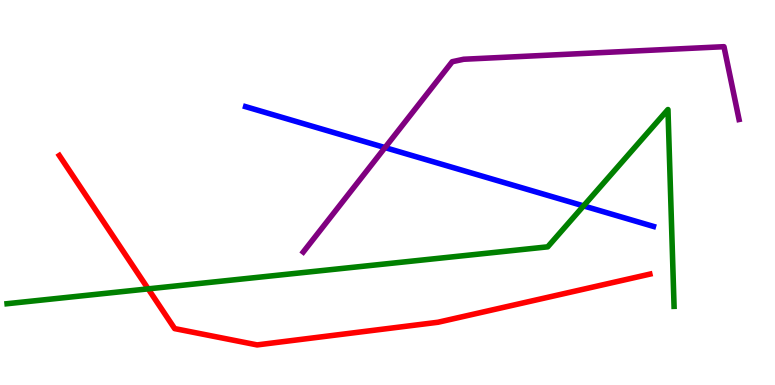[{'lines': ['blue', 'red'], 'intersections': []}, {'lines': ['green', 'red'], 'intersections': [{'x': 1.91, 'y': 2.5}]}, {'lines': ['purple', 'red'], 'intersections': []}, {'lines': ['blue', 'green'], 'intersections': [{'x': 7.53, 'y': 4.65}]}, {'lines': ['blue', 'purple'], 'intersections': [{'x': 4.97, 'y': 6.17}]}, {'lines': ['green', 'purple'], 'intersections': []}]